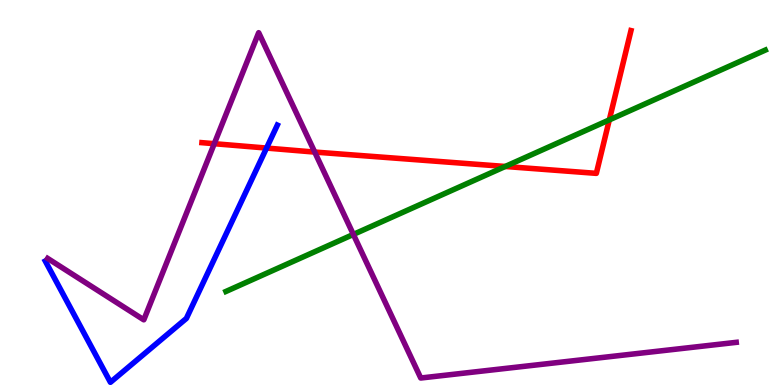[{'lines': ['blue', 'red'], 'intersections': [{'x': 3.44, 'y': 6.15}]}, {'lines': ['green', 'red'], 'intersections': [{'x': 6.52, 'y': 5.68}, {'x': 7.86, 'y': 6.89}]}, {'lines': ['purple', 'red'], 'intersections': [{'x': 2.76, 'y': 6.27}, {'x': 4.06, 'y': 6.05}]}, {'lines': ['blue', 'green'], 'intersections': []}, {'lines': ['blue', 'purple'], 'intersections': []}, {'lines': ['green', 'purple'], 'intersections': [{'x': 4.56, 'y': 3.91}]}]